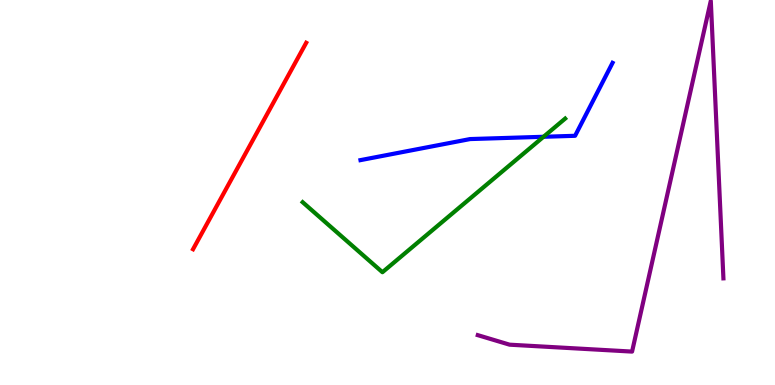[{'lines': ['blue', 'red'], 'intersections': []}, {'lines': ['green', 'red'], 'intersections': []}, {'lines': ['purple', 'red'], 'intersections': []}, {'lines': ['blue', 'green'], 'intersections': [{'x': 7.01, 'y': 6.45}]}, {'lines': ['blue', 'purple'], 'intersections': []}, {'lines': ['green', 'purple'], 'intersections': []}]